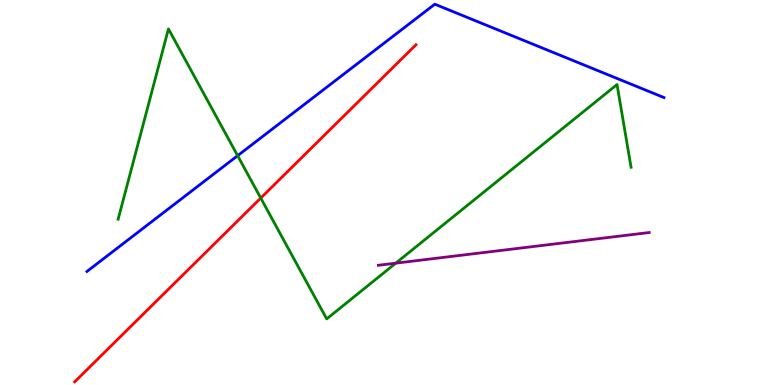[{'lines': ['blue', 'red'], 'intersections': []}, {'lines': ['green', 'red'], 'intersections': [{'x': 3.36, 'y': 4.86}]}, {'lines': ['purple', 'red'], 'intersections': []}, {'lines': ['blue', 'green'], 'intersections': [{'x': 3.07, 'y': 5.96}]}, {'lines': ['blue', 'purple'], 'intersections': []}, {'lines': ['green', 'purple'], 'intersections': [{'x': 5.11, 'y': 3.16}]}]